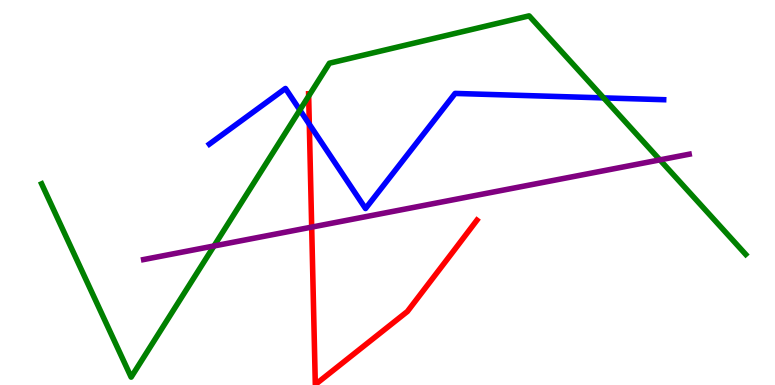[{'lines': ['blue', 'red'], 'intersections': [{'x': 3.99, 'y': 6.77}]}, {'lines': ['green', 'red'], 'intersections': [{'x': 3.98, 'y': 7.5}]}, {'lines': ['purple', 'red'], 'intersections': [{'x': 4.02, 'y': 4.1}]}, {'lines': ['blue', 'green'], 'intersections': [{'x': 3.87, 'y': 7.14}, {'x': 7.79, 'y': 7.46}]}, {'lines': ['blue', 'purple'], 'intersections': []}, {'lines': ['green', 'purple'], 'intersections': [{'x': 2.76, 'y': 3.61}, {'x': 8.51, 'y': 5.85}]}]